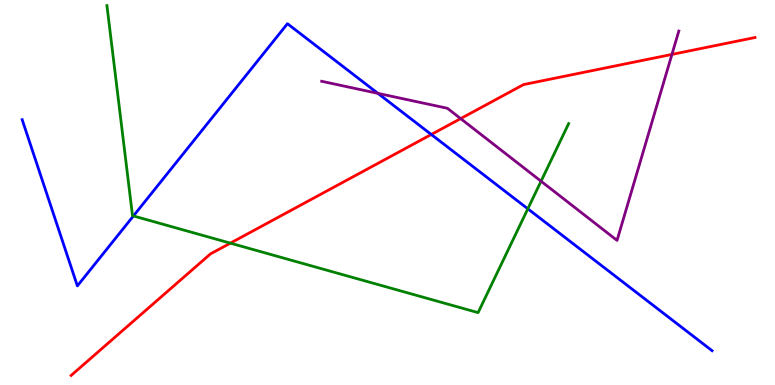[{'lines': ['blue', 'red'], 'intersections': [{'x': 5.57, 'y': 6.51}]}, {'lines': ['green', 'red'], 'intersections': [{'x': 2.97, 'y': 3.68}]}, {'lines': ['purple', 'red'], 'intersections': [{'x': 5.94, 'y': 6.92}, {'x': 8.67, 'y': 8.59}]}, {'lines': ['blue', 'green'], 'intersections': [{'x': 1.72, 'y': 4.39}, {'x': 6.81, 'y': 4.58}]}, {'lines': ['blue', 'purple'], 'intersections': [{'x': 4.88, 'y': 7.58}]}, {'lines': ['green', 'purple'], 'intersections': [{'x': 6.98, 'y': 5.29}]}]